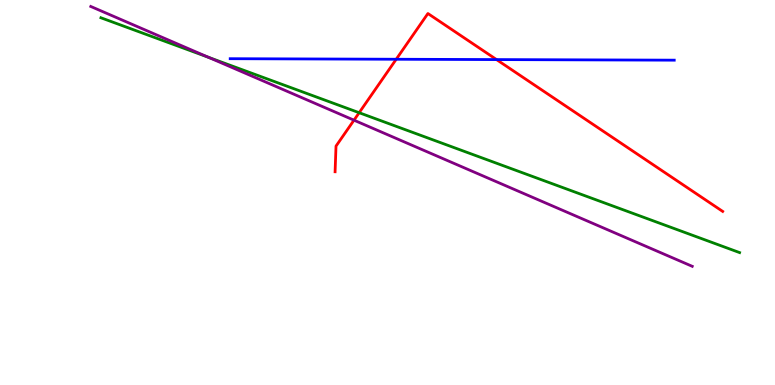[{'lines': ['blue', 'red'], 'intersections': [{'x': 5.11, 'y': 8.46}, {'x': 6.41, 'y': 8.45}]}, {'lines': ['green', 'red'], 'intersections': [{'x': 4.63, 'y': 7.07}]}, {'lines': ['purple', 'red'], 'intersections': [{'x': 4.57, 'y': 6.88}]}, {'lines': ['blue', 'green'], 'intersections': []}, {'lines': ['blue', 'purple'], 'intersections': []}, {'lines': ['green', 'purple'], 'intersections': [{'x': 2.69, 'y': 8.51}]}]